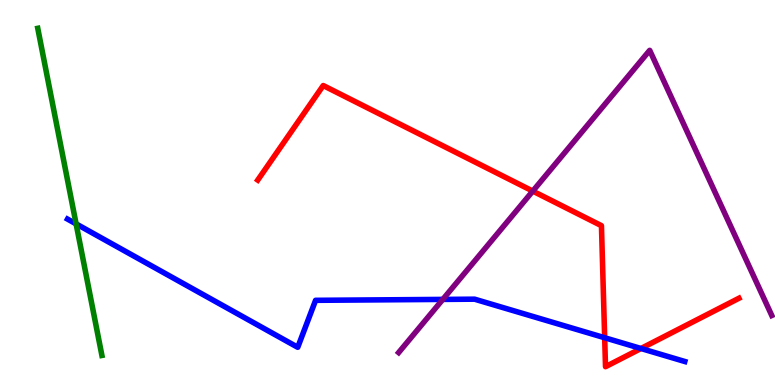[{'lines': ['blue', 'red'], 'intersections': [{'x': 7.8, 'y': 1.23}, {'x': 8.27, 'y': 0.948}]}, {'lines': ['green', 'red'], 'intersections': []}, {'lines': ['purple', 'red'], 'intersections': [{'x': 6.87, 'y': 5.04}]}, {'lines': ['blue', 'green'], 'intersections': [{'x': 0.982, 'y': 4.18}]}, {'lines': ['blue', 'purple'], 'intersections': [{'x': 5.71, 'y': 2.22}]}, {'lines': ['green', 'purple'], 'intersections': []}]